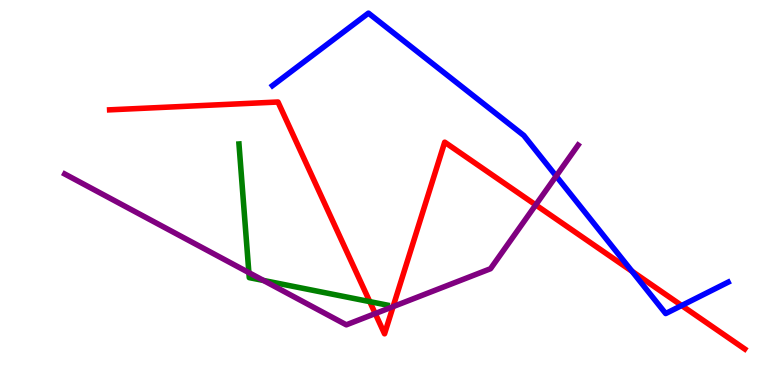[{'lines': ['blue', 'red'], 'intersections': [{'x': 8.16, 'y': 2.95}, {'x': 8.8, 'y': 2.06}]}, {'lines': ['green', 'red'], 'intersections': [{'x': 4.77, 'y': 2.17}]}, {'lines': ['purple', 'red'], 'intersections': [{'x': 4.84, 'y': 1.86}, {'x': 5.07, 'y': 2.04}, {'x': 6.91, 'y': 4.68}]}, {'lines': ['blue', 'green'], 'intersections': []}, {'lines': ['blue', 'purple'], 'intersections': [{'x': 7.18, 'y': 5.43}]}, {'lines': ['green', 'purple'], 'intersections': [{'x': 3.21, 'y': 2.92}, {'x': 3.4, 'y': 2.72}]}]